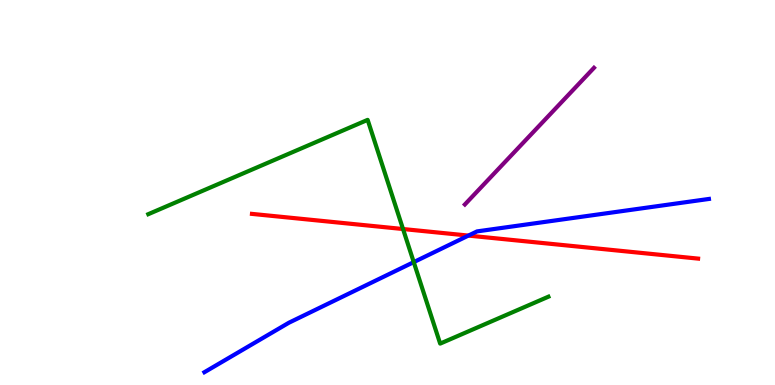[{'lines': ['blue', 'red'], 'intersections': [{'x': 6.04, 'y': 3.88}]}, {'lines': ['green', 'red'], 'intersections': [{'x': 5.2, 'y': 4.05}]}, {'lines': ['purple', 'red'], 'intersections': []}, {'lines': ['blue', 'green'], 'intersections': [{'x': 5.34, 'y': 3.19}]}, {'lines': ['blue', 'purple'], 'intersections': []}, {'lines': ['green', 'purple'], 'intersections': []}]